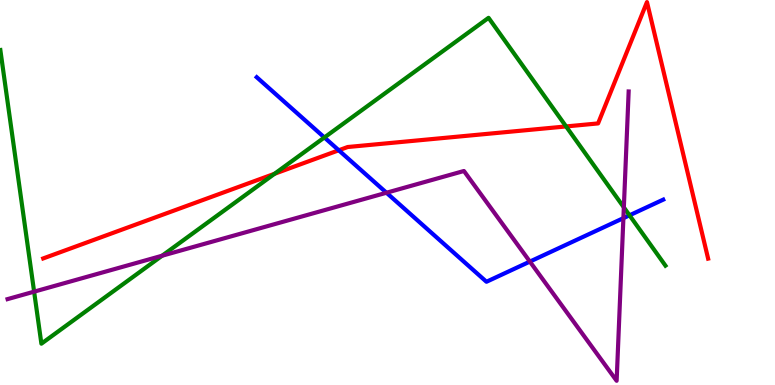[{'lines': ['blue', 'red'], 'intersections': [{'x': 4.37, 'y': 6.1}]}, {'lines': ['green', 'red'], 'intersections': [{'x': 3.54, 'y': 5.49}, {'x': 7.3, 'y': 6.72}]}, {'lines': ['purple', 'red'], 'intersections': []}, {'lines': ['blue', 'green'], 'intersections': [{'x': 4.19, 'y': 6.43}, {'x': 8.12, 'y': 4.41}]}, {'lines': ['blue', 'purple'], 'intersections': [{'x': 4.99, 'y': 4.99}, {'x': 6.84, 'y': 3.21}, {'x': 8.04, 'y': 4.33}]}, {'lines': ['green', 'purple'], 'intersections': [{'x': 0.44, 'y': 2.42}, {'x': 2.09, 'y': 3.36}, {'x': 8.05, 'y': 4.61}]}]